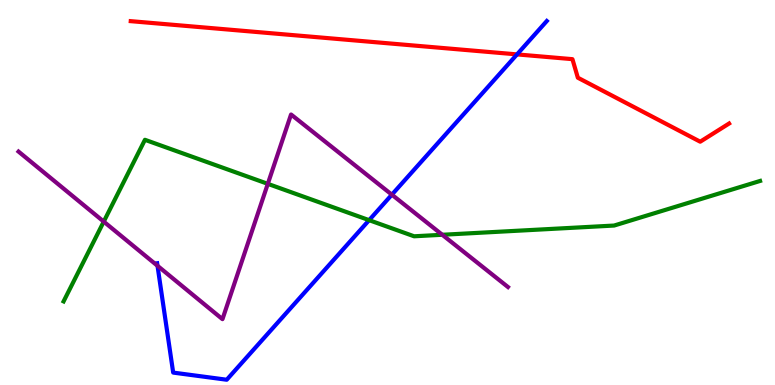[{'lines': ['blue', 'red'], 'intersections': [{'x': 6.67, 'y': 8.59}]}, {'lines': ['green', 'red'], 'intersections': []}, {'lines': ['purple', 'red'], 'intersections': []}, {'lines': ['blue', 'green'], 'intersections': [{'x': 4.76, 'y': 4.28}]}, {'lines': ['blue', 'purple'], 'intersections': [{'x': 2.03, 'y': 3.1}, {'x': 5.06, 'y': 4.94}]}, {'lines': ['green', 'purple'], 'intersections': [{'x': 1.34, 'y': 4.24}, {'x': 3.46, 'y': 5.22}, {'x': 5.71, 'y': 3.9}]}]